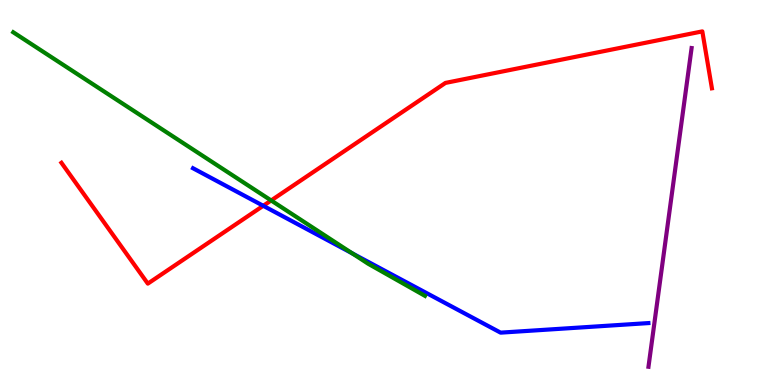[{'lines': ['blue', 'red'], 'intersections': [{'x': 3.4, 'y': 4.65}]}, {'lines': ['green', 'red'], 'intersections': [{'x': 3.5, 'y': 4.79}]}, {'lines': ['purple', 'red'], 'intersections': []}, {'lines': ['blue', 'green'], 'intersections': [{'x': 4.54, 'y': 3.42}]}, {'lines': ['blue', 'purple'], 'intersections': []}, {'lines': ['green', 'purple'], 'intersections': []}]